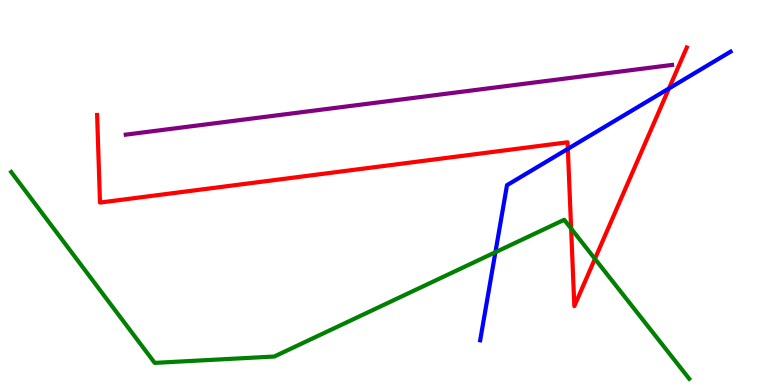[{'lines': ['blue', 'red'], 'intersections': [{'x': 7.33, 'y': 6.13}, {'x': 8.63, 'y': 7.7}]}, {'lines': ['green', 'red'], 'intersections': [{'x': 7.37, 'y': 4.06}, {'x': 7.68, 'y': 3.28}]}, {'lines': ['purple', 'red'], 'intersections': []}, {'lines': ['blue', 'green'], 'intersections': [{'x': 6.39, 'y': 3.45}]}, {'lines': ['blue', 'purple'], 'intersections': []}, {'lines': ['green', 'purple'], 'intersections': []}]